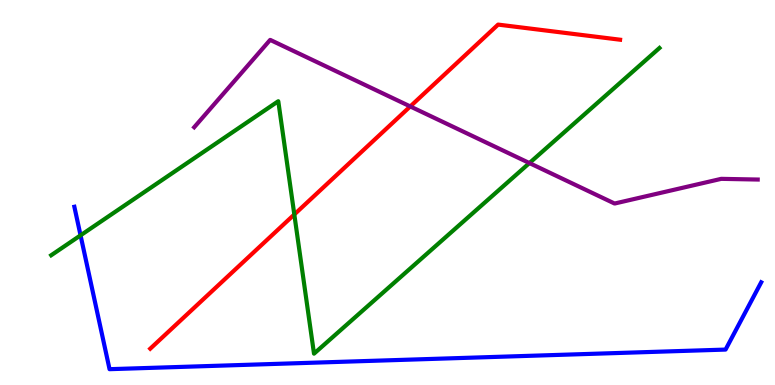[{'lines': ['blue', 'red'], 'intersections': []}, {'lines': ['green', 'red'], 'intersections': [{'x': 3.8, 'y': 4.43}]}, {'lines': ['purple', 'red'], 'intersections': [{'x': 5.29, 'y': 7.24}]}, {'lines': ['blue', 'green'], 'intersections': [{'x': 1.04, 'y': 3.89}]}, {'lines': ['blue', 'purple'], 'intersections': []}, {'lines': ['green', 'purple'], 'intersections': [{'x': 6.83, 'y': 5.76}]}]